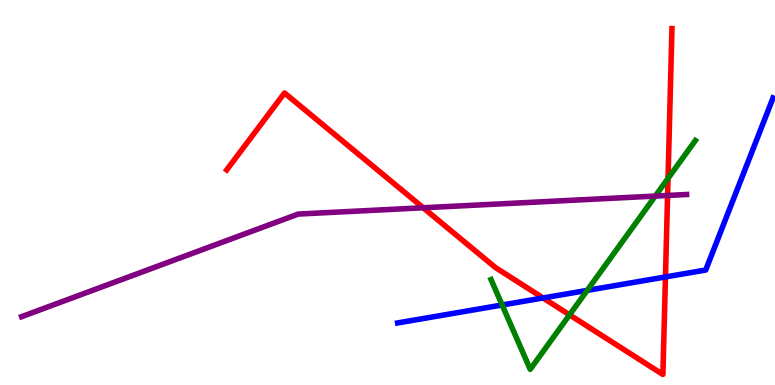[{'lines': ['blue', 'red'], 'intersections': [{'x': 7.01, 'y': 2.26}, {'x': 8.59, 'y': 2.81}]}, {'lines': ['green', 'red'], 'intersections': [{'x': 7.35, 'y': 1.82}, {'x': 8.62, 'y': 5.37}]}, {'lines': ['purple', 'red'], 'intersections': [{'x': 5.46, 'y': 4.6}, {'x': 8.61, 'y': 4.92}]}, {'lines': ['blue', 'green'], 'intersections': [{'x': 6.48, 'y': 2.08}, {'x': 7.58, 'y': 2.46}]}, {'lines': ['blue', 'purple'], 'intersections': []}, {'lines': ['green', 'purple'], 'intersections': [{'x': 8.45, 'y': 4.91}]}]